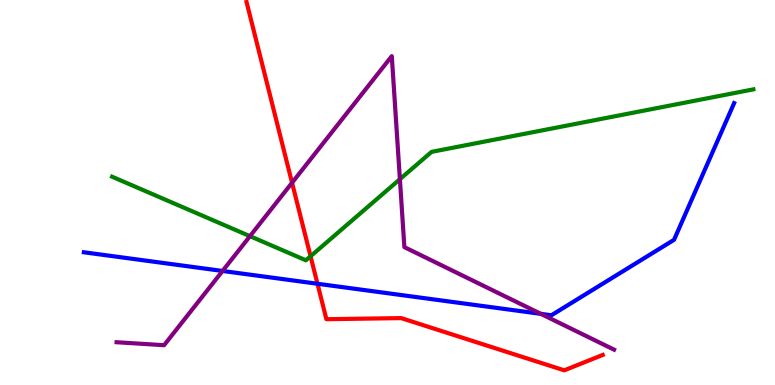[{'lines': ['blue', 'red'], 'intersections': [{'x': 4.1, 'y': 2.63}]}, {'lines': ['green', 'red'], 'intersections': [{'x': 4.01, 'y': 3.34}]}, {'lines': ['purple', 'red'], 'intersections': [{'x': 3.77, 'y': 5.25}]}, {'lines': ['blue', 'green'], 'intersections': []}, {'lines': ['blue', 'purple'], 'intersections': [{'x': 2.87, 'y': 2.96}, {'x': 6.98, 'y': 1.85}]}, {'lines': ['green', 'purple'], 'intersections': [{'x': 3.23, 'y': 3.87}, {'x': 5.16, 'y': 5.35}]}]